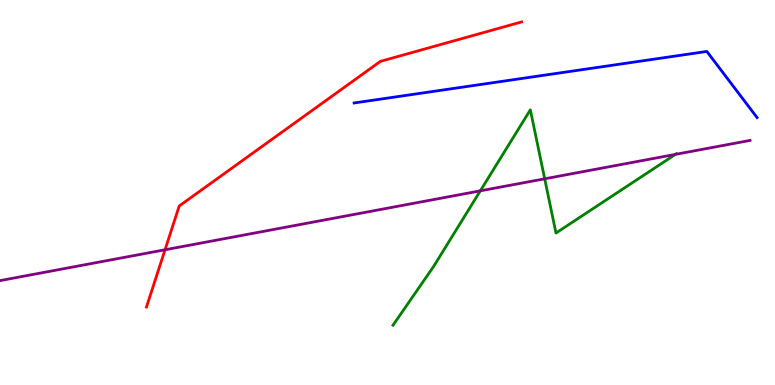[{'lines': ['blue', 'red'], 'intersections': []}, {'lines': ['green', 'red'], 'intersections': []}, {'lines': ['purple', 'red'], 'intersections': [{'x': 2.13, 'y': 3.51}]}, {'lines': ['blue', 'green'], 'intersections': []}, {'lines': ['blue', 'purple'], 'intersections': []}, {'lines': ['green', 'purple'], 'intersections': [{'x': 6.2, 'y': 5.04}, {'x': 7.03, 'y': 5.36}, {'x': 8.71, 'y': 5.99}]}]